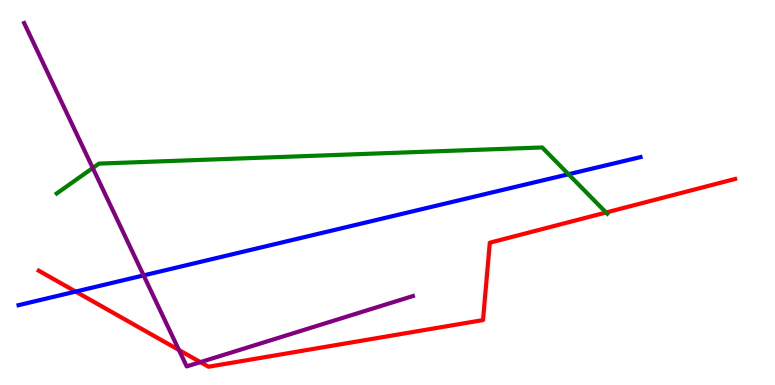[{'lines': ['blue', 'red'], 'intersections': [{'x': 0.976, 'y': 2.43}]}, {'lines': ['green', 'red'], 'intersections': [{'x': 7.82, 'y': 4.48}]}, {'lines': ['purple', 'red'], 'intersections': [{'x': 2.31, 'y': 0.909}, {'x': 2.59, 'y': 0.594}]}, {'lines': ['blue', 'green'], 'intersections': [{'x': 7.34, 'y': 5.47}]}, {'lines': ['blue', 'purple'], 'intersections': [{'x': 1.85, 'y': 2.85}]}, {'lines': ['green', 'purple'], 'intersections': [{'x': 1.2, 'y': 5.64}]}]